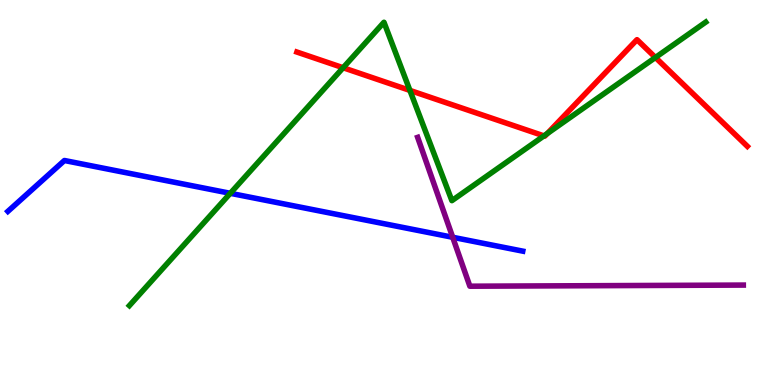[{'lines': ['blue', 'red'], 'intersections': []}, {'lines': ['green', 'red'], 'intersections': [{'x': 4.43, 'y': 8.24}, {'x': 5.29, 'y': 7.65}, {'x': 7.02, 'y': 6.47}, {'x': 7.06, 'y': 6.53}, {'x': 8.46, 'y': 8.51}]}, {'lines': ['purple', 'red'], 'intersections': []}, {'lines': ['blue', 'green'], 'intersections': [{'x': 2.97, 'y': 4.98}]}, {'lines': ['blue', 'purple'], 'intersections': [{'x': 5.84, 'y': 3.84}]}, {'lines': ['green', 'purple'], 'intersections': []}]